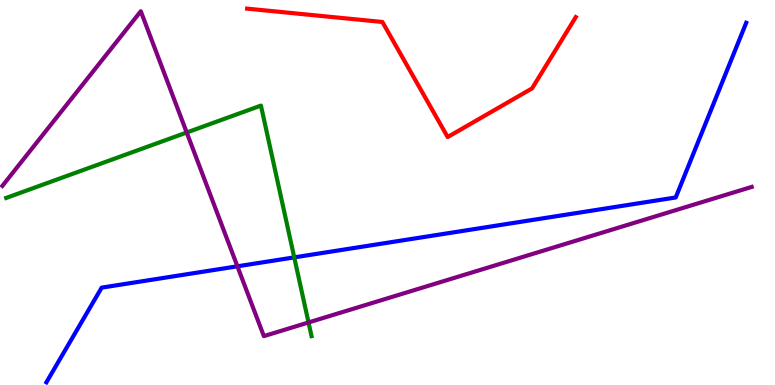[{'lines': ['blue', 'red'], 'intersections': []}, {'lines': ['green', 'red'], 'intersections': []}, {'lines': ['purple', 'red'], 'intersections': []}, {'lines': ['blue', 'green'], 'intersections': [{'x': 3.8, 'y': 3.31}]}, {'lines': ['blue', 'purple'], 'intersections': [{'x': 3.06, 'y': 3.08}]}, {'lines': ['green', 'purple'], 'intersections': [{'x': 2.41, 'y': 6.56}, {'x': 3.98, 'y': 1.62}]}]